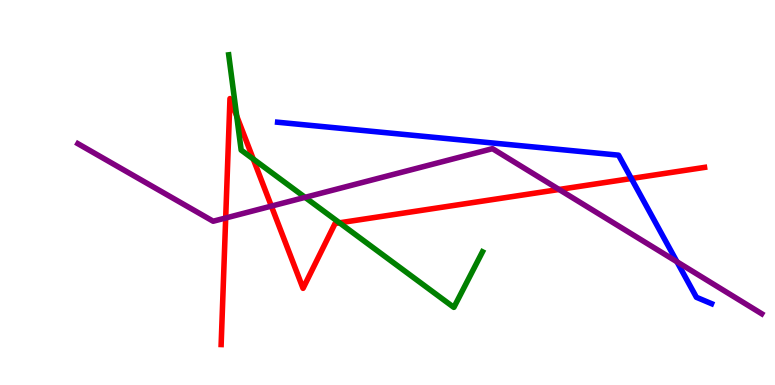[{'lines': ['blue', 'red'], 'intersections': [{'x': 8.15, 'y': 5.36}]}, {'lines': ['green', 'red'], 'intersections': [{'x': 3.05, 'y': 6.99}, {'x': 3.27, 'y': 5.87}, {'x': 4.38, 'y': 4.21}]}, {'lines': ['purple', 'red'], 'intersections': [{'x': 2.91, 'y': 4.34}, {'x': 3.5, 'y': 4.65}, {'x': 7.21, 'y': 5.08}]}, {'lines': ['blue', 'green'], 'intersections': []}, {'lines': ['blue', 'purple'], 'intersections': [{'x': 8.73, 'y': 3.2}]}, {'lines': ['green', 'purple'], 'intersections': [{'x': 3.94, 'y': 4.87}]}]